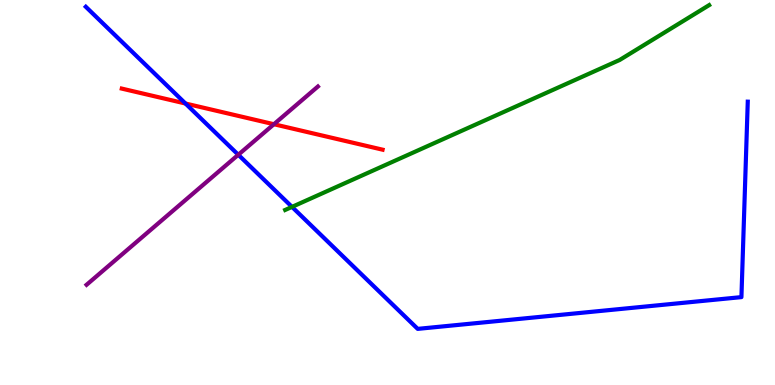[{'lines': ['blue', 'red'], 'intersections': [{'x': 2.39, 'y': 7.31}]}, {'lines': ['green', 'red'], 'intersections': []}, {'lines': ['purple', 'red'], 'intersections': [{'x': 3.53, 'y': 6.77}]}, {'lines': ['blue', 'green'], 'intersections': [{'x': 3.77, 'y': 4.63}]}, {'lines': ['blue', 'purple'], 'intersections': [{'x': 3.07, 'y': 5.98}]}, {'lines': ['green', 'purple'], 'intersections': []}]